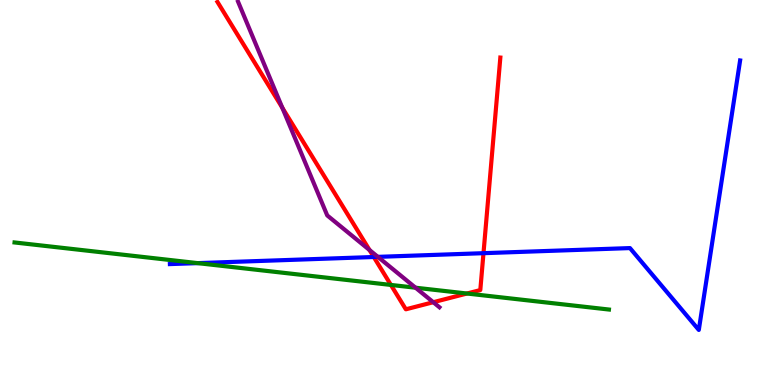[{'lines': ['blue', 'red'], 'intersections': [{'x': 4.82, 'y': 3.32}, {'x': 6.24, 'y': 3.42}]}, {'lines': ['green', 'red'], 'intersections': [{'x': 5.04, 'y': 2.6}, {'x': 6.03, 'y': 2.38}]}, {'lines': ['purple', 'red'], 'intersections': [{'x': 3.64, 'y': 7.2}, {'x': 4.77, 'y': 3.51}, {'x': 5.59, 'y': 2.15}]}, {'lines': ['blue', 'green'], 'intersections': [{'x': 2.55, 'y': 3.17}]}, {'lines': ['blue', 'purple'], 'intersections': [{'x': 4.88, 'y': 3.33}]}, {'lines': ['green', 'purple'], 'intersections': [{'x': 5.36, 'y': 2.53}]}]